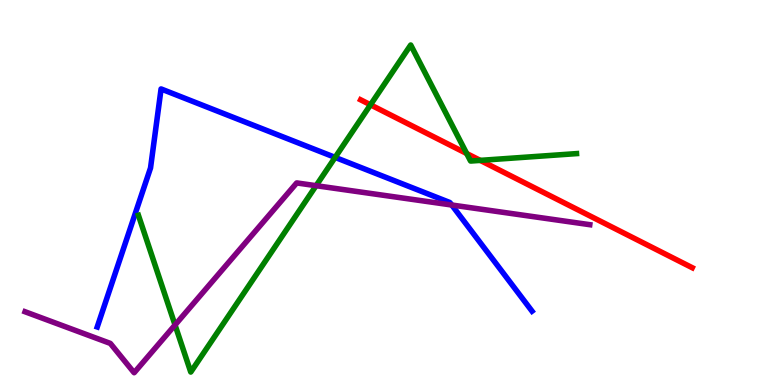[{'lines': ['blue', 'red'], 'intersections': []}, {'lines': ['green', 'red'], 'intersections': [{'x': 4.78, 'y': 7.28}, {'x': 6.02, 'y': 6.01}, {'x': 6.2, 'y': 5.83}]}, {'lines': ['purple', 'red'], 'intersections': []}, {'lines': ['blue', 'green'], 'intersections': [{'x': 4.32, 'y': 5.91}]}, {'lines': ['blue', 'purple'], 'intersections': [{'x': 5.83, 'y': 4.67}]}, {'lines': ['green', 'purple'], 'intersections': [{'x': 2.26, 'y': 1.56}, {'x': 4.08, 'y': 5.18}]}]